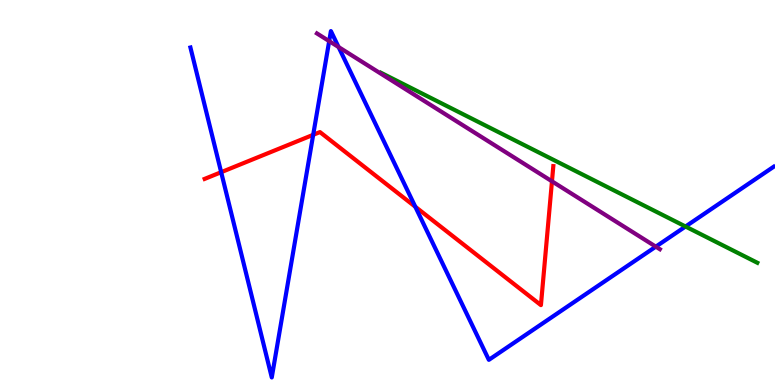[{'lines': ['blue', 'red'], 'intersections': [{'x': 2.85, 'y': 5.53}, {'x': 4.04, 'y': 6.5}, {'x': 5.36, 'y': 4.63}]}, {'lines': ['green', 'red'], 'intersections': []}, {'lines': ['purple', 'red'], 'intersections': [{'x': 7.12, 'y': 5.29}]}, {'lines': ['blue', 'green'], 'intersections': [{'x': 8.85, 'y': 4.12}]}, {'lines': ['blue', 'purple'], 'intersections': [{'x': 4.25, 'y': 8.93}, {'x': 4.37, 'y': 8.78}, {'x': 8.46, 'y': 3.59}]}, {'lines': ['green', 'purple'], 'intersections': []}]